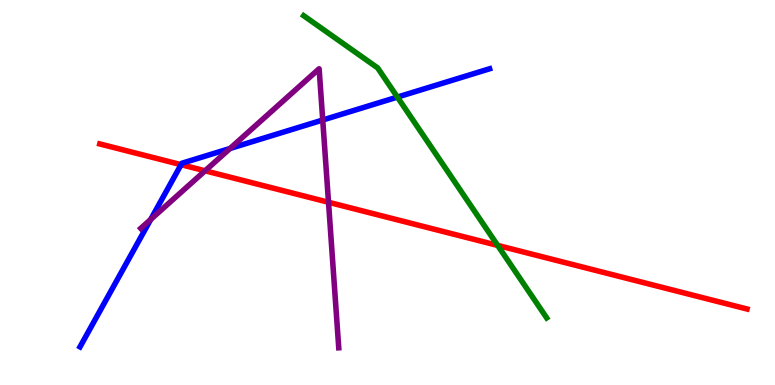[{'lines': ['blue', 'red'], 'intersections': [{'x': 2.34, 'y': 5.72}]}, {'lines': ['green', 'red'], 'intersections': [{'x': 6.42, 'y': 3.63}]}, {'lines': ['purple', 'red'], 'intersections': [{'x': 2.65, 'y': 5.56}, {'x': 4.24, 'y': 4.75}]}, {'lines': ['blue', 'green'], 'intersections': [{'x': 5.13, 'y': 7.48}]}, {'lines': ['blue', 'purple'], 'intersections': [{'x': 1.94, 'y': 4.3}, {'x': 2.97, 'y': 6.14}, {'x': 4.16, 'y': 6.88}]}, {'lines': ['green', 'purple'], 'intersections': []}]